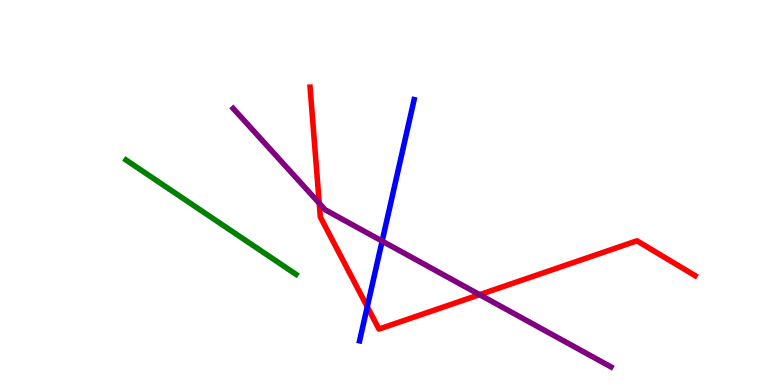[{'lines': ['blue', 'red'], 'intersections': [{'x': 4.74, 'y': 2.03}]}, {'lines': ['green', 'red'], 'intersections': []}, {'lines': ['purple', 'red'], 'intersections': [{'x': 4.12, 'y': 4.72}, {'x': 6.19, 'y': 2.35}]}, {'lines': ['blue', 'green'], 'intersections': []}, {'lines': ['blue', 'purple'], 'intersections': [{'x': 4.93, 'y': 3.74}]}, {'lines': ['green', 'purple'], 'intersections': []}]